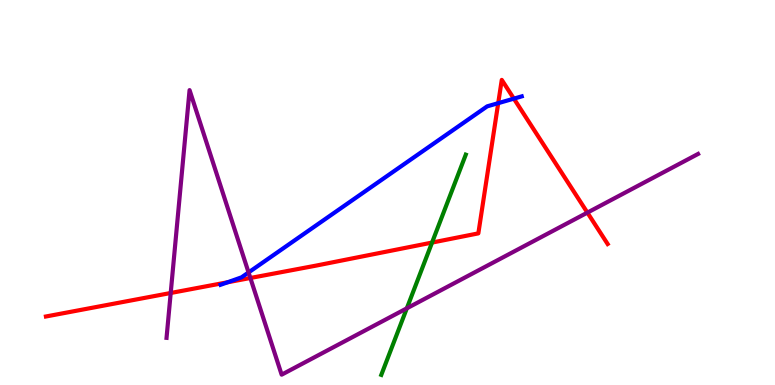[{'lines': ['blue', 'red'], 'intersections': [{'x': 2.94, 'y': 2.67}, {'x': 6.43, 'y': 7.32}, {'x': 6.63, 'y': 7.44}]}, {'lines': ['green', 'red'], 'intersections': [{'x': 5.57, 'y': 3.7}]}, {'lines': ['purple', 'red'], 'intersections': [{'x': 2.2, 'y': 2.39}, {'x': 3.23, 'y': 2.78}, {'x': 7.58, 'y': 4.48}]}, {'lines': ['blue', 'green'], 'intersections': []}, {'lines': ['blue', 'purple'], 'intersections': [{'x': 3.21, 'y': 2.92}]}, {'lines': ['green', 'purple'], 'intersections': [{'x': 5.25, 'y': 1.99}]}]